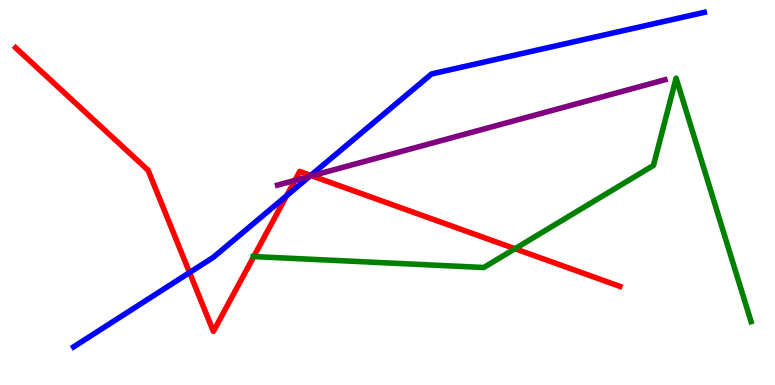[{'lines': ['blue', 'red'], 'intersections': [{'x': 2.45, 'y': 2.92}, {'x': 3.7, 'y': 4.92}, {'x': 4.01, 'y': 5.44}]}, {'lines': ['green', 'red'], 'intersections': [{'x': 3.27, 'y': 3.34}, {'x': 6.65, 'y': 3.54}]}, {'lines': ['purple', 'red'], 'intersections': [{'x': 3.8, 'y': 5.31}, {'x': 4.02, 'y': 5.43}]}, {'lines': ['blue', 'green'], 'intersections': []}, {'lines': ['blue', 'purple'], 'intersections': [{'x': 4.0, 'y': 5.42}]}, {'lines': ['green', 'purple'], 'intersections': []}]